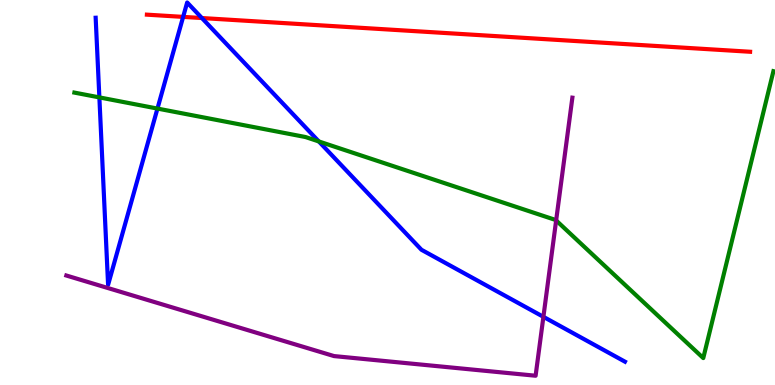[{'lines': ['blue', 'red'], 'intersections': [{'x': 2.36, 'y': 9.56}, {'x': 2.61, 'y': 9.53}]}, {'lines': ['green', 'red'], 'intersections': []}, {'lines': ['purple', 'red'], 'intersections': []}, {'lines': ['blue', 'green'], 'intersections': [{'x': 1.28, 'y': 7.47}, {'x': 2.03, 'y': 7.18}, {'x': 4.11, 'y': 6.33}]}, {'lines': ['blue', 'purple'], 'intersections': [{'x': 7.01, 'y': 1.77}]}, {'lines': ['green', 'purple'], 'intersections': [{'x': 7.18, 'y': 4.27}]}]